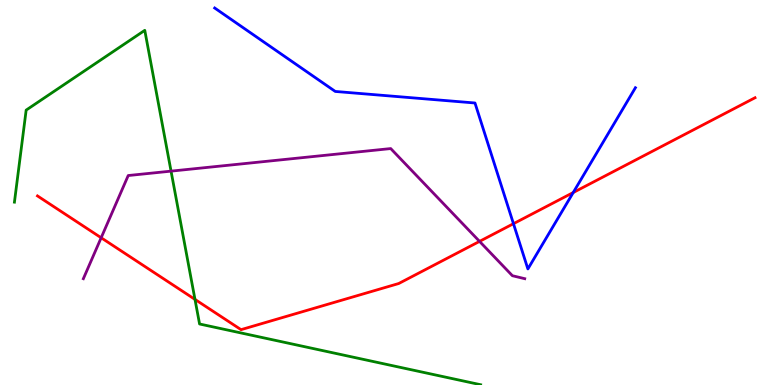[{'lines': ['blue', 'red'], 'intersections': [{'x': 6.63, 'y': 4.19}, {'x': 7.4, 'y': 5.0}]}, {'lines': ['green', 'red'], 'intersections': [{'x': 2.52, 'y': 2.22}]}, {'lines': ['purple', 'red'], 'intersections': [{'x': 1.31, 'y': 3.82}, {'x': 6.19, 'y': 3.73}]}, {'lines': ['blue', 'green'], 'intersections': []}, {'lines': ['blue', 'purple'], 'intersections': []}, {'lines': ['green', 'purple'], 'intersections': [{'x': 2.21, 'y': 5.55}]}]